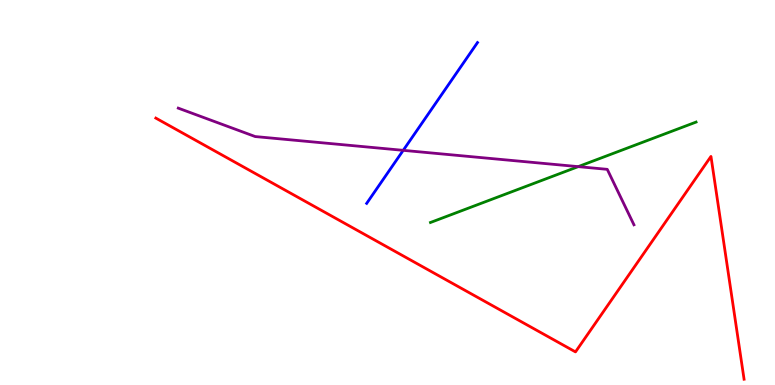[{'lines': ['blue', 'red'], 'intersections': []}, {'lines': ['green', 'red'], 'intersections': []}, {'lines': ['purple', 'red'], 'intersections': []}, {'lines': ['blue', 'green'], 'intersections': []}, {'lines': ['blue', 'purple'], 'intersections': [{'x': 5.2, 'y': 6.1}]}, {'lines': ['green', 'purple'], 'intersections': [{'x': 7.46, 'y': 5.67}]}]